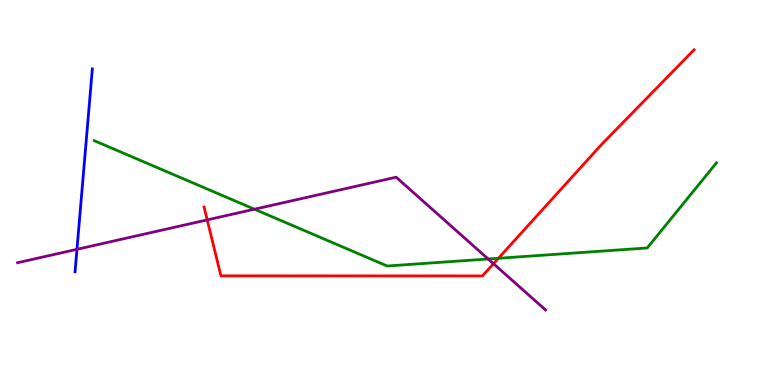[{'lines': ['blue', 'red'], 'intersections': []}, {'lines': ['green', 'red'], 'intersections': [{'x': 6.43, 'y': 3.29}]}, {'lines': ['purple', 'red'], 'intersections': [{'x': 2.67, 'y': 4.29}, {'x': 6.37, 'y': 3.15}]}, {'lines': ['blue', 'green'], 'intersections': []}, {'lines': ['blue', 'purple'], 'intersections': [{'x': 0.993, 'y': 3.52}]}, {'lines': ['green', 'purple'], 'intersections': [{'x': 3.28, 'y': 4.57}, {'x': 6.3, 'y': 3.27}]}]